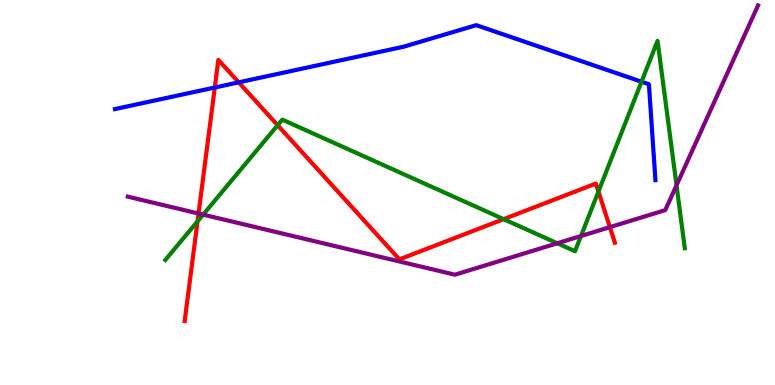[{'lines': ['blue', 'red'], 'intersections': [{'x': 2.77, 'y': 7.73}, {'x': 3.08, 'y': 7.86}]}, {'lines': ['green', 'red'], 'intersections': [{'x': 2.55, 'y': 4.25}, {'x': 3.58, 'y': 6.75}, {'x': 6.5, 'y': 4.31}, {'x': 7.72, 'y': 5.03}]}, {'lines': ['purple', 'red'], 'intersections': [{'x': 2.56, 'y': 4.45}, {'x': 7.87, 'y': 4.1}]}, {'lines': ['blue', 'green'], 'intersections': [{'x': 8.28, 'y': 7.88}]}, {'lines': ['blue', 'purple'], 'intersections': []}, {'lines': ['green', 'purple'], 'intersections': [{'x': 2.62, 'y': 4.43}, {'x': 7.19, 'y': 3.68}, {'x': 7.5, 'y': 3.87}, {'x': 8.73, 'y': 5.19}]}]